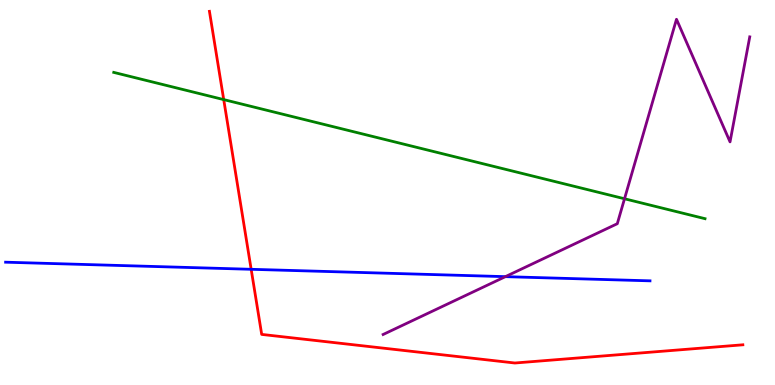[{'lines': ['blue', 'red'], 'intersections': [{'x': 3.24, 'y': 3.01}]}, {'lines': ['green', 'red'], 'intersections': [{'x': 2.89, 'y': 7.41}]}, {'lines': ['purple', 'red'], 'intersections': []}, {'lines': ['blue', 'green'], 'intersections': []}, {'lines': ['blue', 'purple'], 'intersections': [{'x': 6.52, 'y': 2.81}]}, {'lines': ['green', 'purple'], 'intersections': [{'x': 8.06, 'y': 4.84}]}]